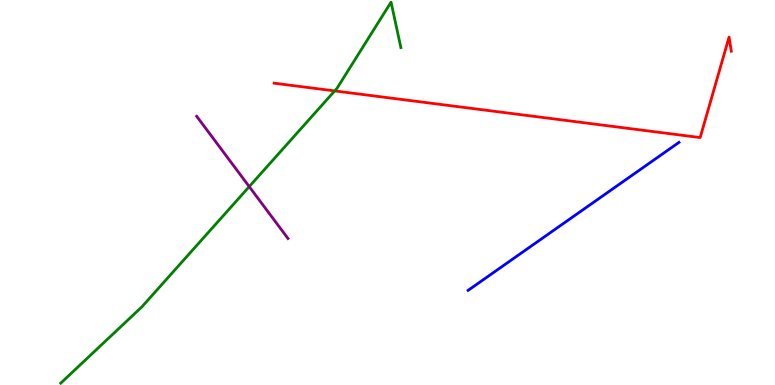[{'lines': ['blue', 'red'], 'intersections': []}, {'lines': ['green', 'red'], 'intersections': [{'x': 4.32, 'y': 7.64}]}, {'lines': ['purple', 'red'], 'intersections': []}, {'lines': ['blue', 'green'], 'intersections': []}, {'lines': ['blue', 'purple'], 'intersections': []}, {'lines': ['green', 'purple'], 'intersections': [{'x': 3.22, 'y': 5.15}]}]